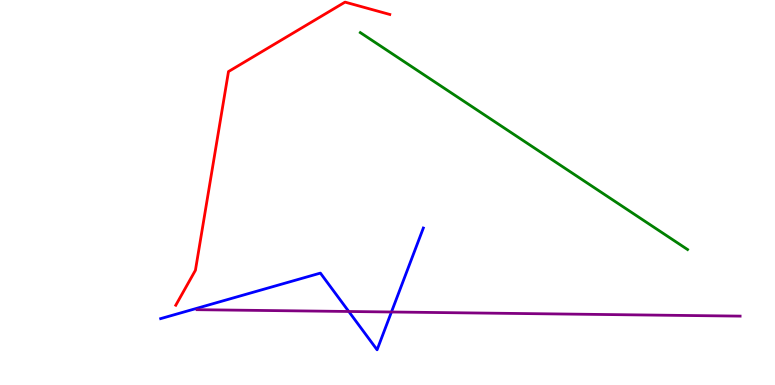[{'lines': ['blue', 'red'], 'intersections': []}, {'lines': ['green', 'red'], 'intersections': []}, {'lines': ['purple', 'red'], 'intersections': []}, {'lines': ['blue', 'green'], 'intersections': []}, {'lines': ['blue', 'purple'], 'intersections': [{'x': 4.5, 'y': 1.91}, {'x': 5.05, 'y': 1.9}]}, {'lines': ['green', 'purple'], 'intersections': []}]